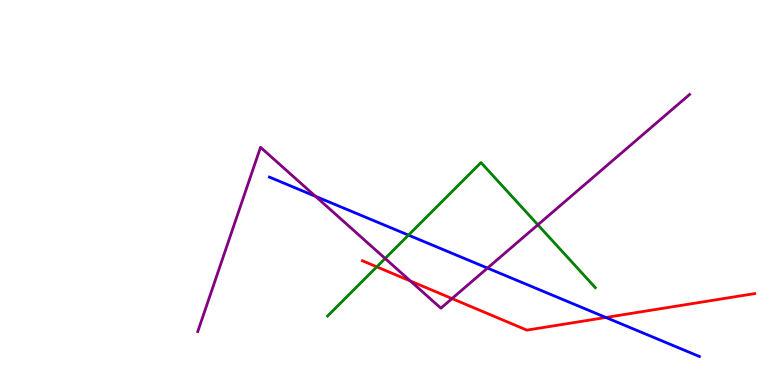[{'lines': ['blue', 'red'], 'intersections': [{'x': 7.82, 'y': 1.75}]}, {'lines': ['green', 'red'], 'intersections': [{'x': 4.86, 'y': 3.07}]}, {'lines': ['purple', 'red'], 'intersections': [{'x': 5.3, 'y': 2.7}, {'x': 5.83, 'y': 2.24}]}, {'lines': ['blue', 'green'], 'intersections': [{'x': 5.27, 'y': 3.89}]}, {'lines': ['blue', 'purple'], 'intersections': [{'x': 4.07, 'y': 4.9}, {'x': 6.29, 'y': 3.04}]}, {'lines': ['green', 'purple'], 'intersections': [{'x': 4.97, 'y': 3.29}, {'x': 6.94, 'y': 4.16}]}]